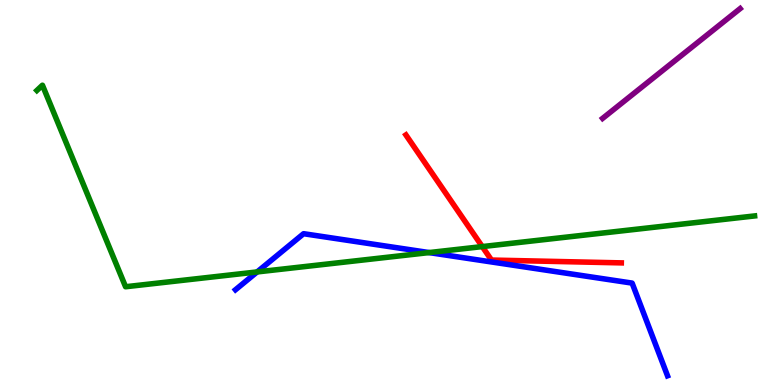[{'lines': ['blue', 'red'], 'intersections': []}, {'lines': ['green', 'red'], 'intersections': [{'x': 6.22, 'y': 3.6}]}, {'lines': ['purple', 'red'], 'intersections': []}, {'lines': ['blue', 'green'], 'intersections': [{'x': 3.32, 'y': 2.94}, {'x': 5.54, 'y': 3.44}]}, {'lines': ['blue', 'purple'], 'intersections': []}, {'lines': ['green', 'purple'], 'intersections': []}]